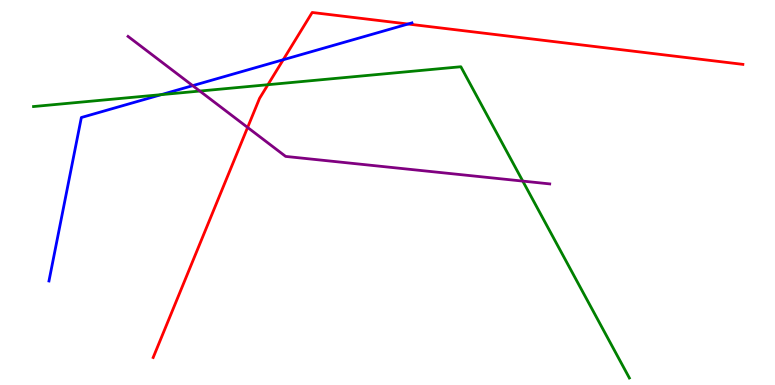[{'lines': ['blue', 'red'], 'intersections': [{'x': 3.65, 'y': 8.45}, {'x': 5.26, 'y': 9.38}]}, {'lines': ['green', 'red'], 'intersections': [{'x': 3.46, 'y': 7.8}]}, {'lines': ['purple', 'red'], 'intersections': [{'x': 3.19, 'y': 6.69}]}, {'lines': ['blue', 'green'], 'intersections': [{'x': 2.08, 'y': 7.54}]}, {'lines': ['blue', 'purple'], 'intersections': [{'x': 2.49, 'y': 7.78}]}, {'lines': ['green', 'purple'], 'intersections': [{'x': 2.58, 'y': 7.64}, {'x': 6.75, 'y': 5.3}]}]